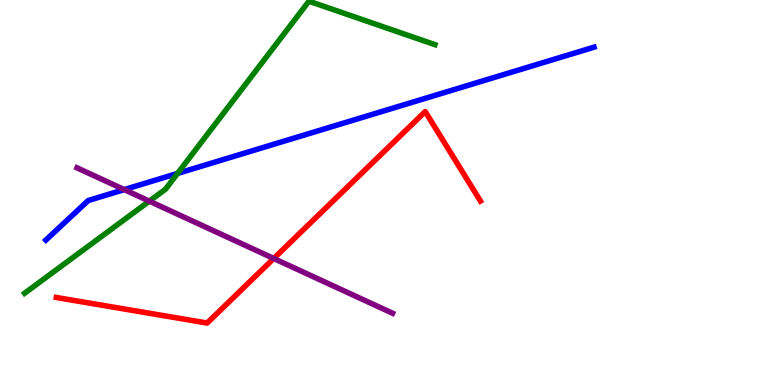[{'lines': ['blue', 'red'], 'intersections': []}, {'lines': ['green', 'red'], 'intersections': []}, {'lines': ['purple', 'red'], 'intersections': [{'x': 3.53, 'y': 3.29}]}, {'lines': ['blue', 'green'], 'intersections': [{'x': 2.29, 'y': 5.5}]}, {'lines': ['blue', 'purple'], 'intersections': [{'x': 1.6, 'y': 5.08}]}, {'lines': ['green', 'purple'], 'intersections': [{'x': 1.93, 'y': 4.78}]}]